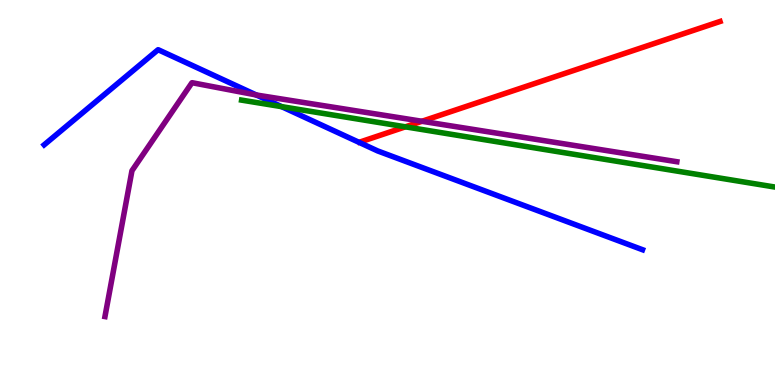[{'lines': ['blue', 'red'], 'intersections': []}, {'lines': ['green', 'red'], 'intersections': [{'x': 5.23, 'y': 6.71}]}, {'lines': ['purple', 'red'], 'intersections': [{'x': 5.44, 'y': 6.85}]}, {'lines': ['blue', 'green'], 'intersections': [{'x': 3.63, 'y': 7.23}]}, {'lines': ['blue', 'purple'], 'intersections': [{'x': 3.31, 'y': 7.53}]}, {'lines': ['green', 'purple'], 'intersections': []}]